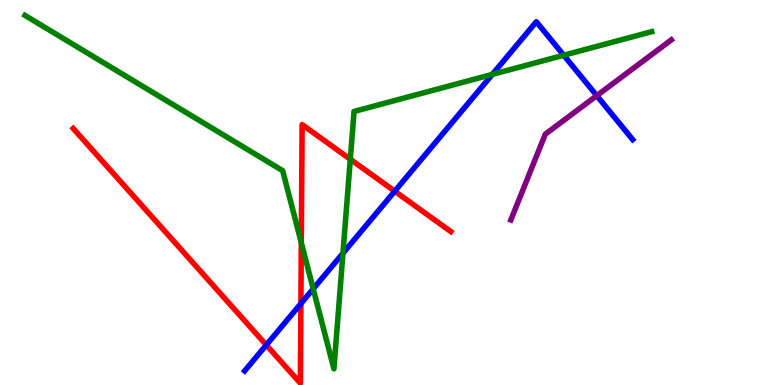[{'lines': ['blue', 'red'], 'intersections': [{'x': 3.44, 'y': 1.04}, {'x': 3.88, 'y': 2.11}, {'x': 5.09, 'y': 5.03}]}, {'lines': ['green', 'red'], 'intersections': [{'x': 3.89, 'y': 3.69}, {'x': 4.52, 'y': 5.86}]}, {'lines': ['purple', 'red'], 'intersections': []}, {'lines': ['blue', 'green'], 'intersections': [{'x': 4.04, 'y': 2.5}, {'x': 4.43, 'y': 3.42}, {'x': 6.35, 'y': 8.07}, {'x': 7.27, 'y': 8.56}]}, {'lines': ['blue', 'purple'], 'intersections': [{'x': 7.7, 'y': 7.52}]}, {'lines': ['green', 'purple'], 'intersections': []}]